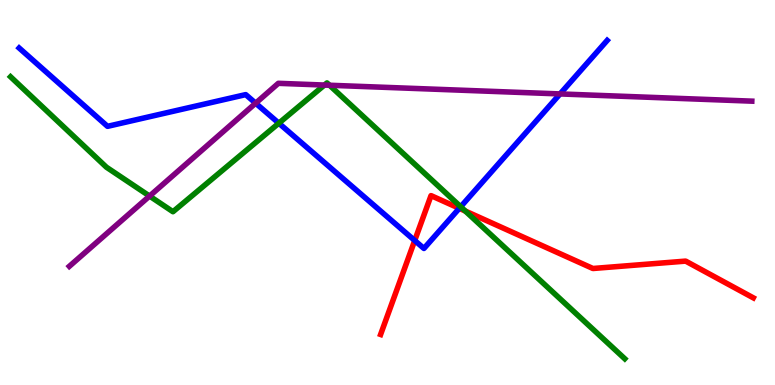[{'lines': ['blue', 'red'], 'intersections': [{'x': 5.35, 'y': 3.75}, {'x': 5.93, 'y': 4.59}]}, {'lines': ['green', 'red'], 'intersections': [{'x': 6.0, 'y': 4.52}]}, {'lines': ['purple', 'red'], 'intersections': []}, {'lines': ['blue', 'green'], 'intersections': [{'x': 3.6, 'y': 6.8}, {'x': 5.94, 'y': 4.63}]}, {'lines': ['blue', 'purple'], 'intersections': [{'x': 3.3, 'y': 7.32}, {'x': 7.23, 'y': 7.56}]}, {'lines': ['green', 'purple'], 'intersections': [{'x': 1.93, 'y': 4.91}, {'x': 4.19, 'y': 7.79}, {'x': 4.25, 'y': 7.79}]}]